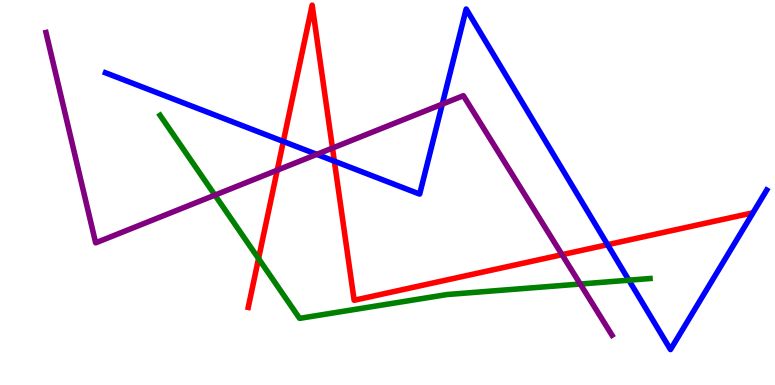[{'lines': ['blue', 'red'], 'intersections': [{'x': 3.66, 'y': 6.33}, {'x': 4.31, 'y': 5.81}, {'x': 7.84, 'y': 3.64}]}, {'lines': ['green', 'red'], 'intersections': [{'x': 3.34, 'y': 3.28}]}, {'lines': ['purple', 'red'], 'intersections': [{'x': 3.58, 'y': 5.58}, {'x': 4.29, 'y': 6.15}, {'x': 7.25, 'y': 3.39}]}, {'lines': ['blue', 'green'], 'intersections': [{'x': 8.11, 'y': 2.72}]}, {'lines': ['blue', 'purple'], 'intersections': [{'x': 4.09, 'y': 5.99}, {'x': 5.71, 'y': 7.29}]}, {'lines': ['green', 'purple'], 'intersections': [{'x': 2.77, 'y': 4.93}, {'x': 7.49, 'y': 2.62}]}]